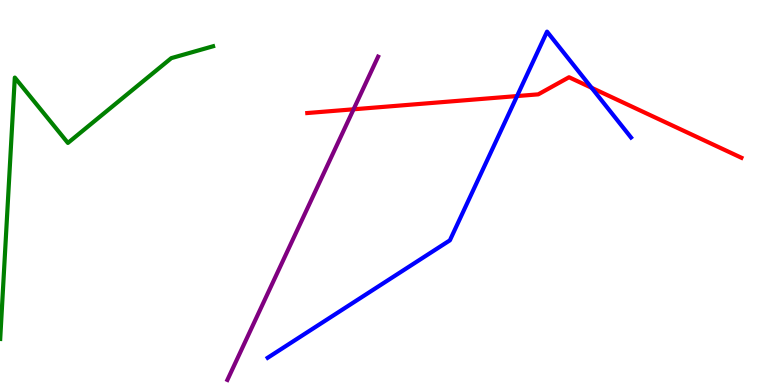[{'lines': ['blue', 'red'], 'intersections': [{'x': 6.67, 'y': 7.5}, {'x': 7.63, 'y': 7.72}]}, {'lines': ['green', 'red'], 'intersections': []}, {'lines': ['purple', 'red'], 'intersections': [{'x': 4.56, 'y': 7.16}]}, {'lines': ['blue', 'green'], 'intersections': []}, {'lines': ['blue', 'purple'], 'intersections': []}, {'lines': ['green', 'purple'], 'intersections': []}]